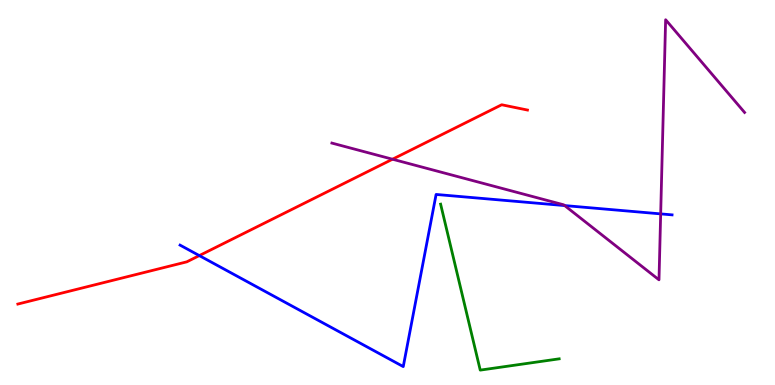[{'lines': ['blue', 'red'], 'intersections': [{'x': 2.57, 'y': 3.36}]}, {'lines': ['green', 'red'], 'intersections': []}, {'lines': ['purple', 'red'], 'intersections': [{'x': 5.06, 'y': 5.86}]}, {'lines': ['blue', 'green'], 'intersections': []}, {'lines': ['blue', 'purple'], 'intersections': [{'x': 7.29, 'y': 4.66}, {'x': 8.52, 'y': 4.44}]}, {'lines': ['green', 'purple'], 'intersections': []}]